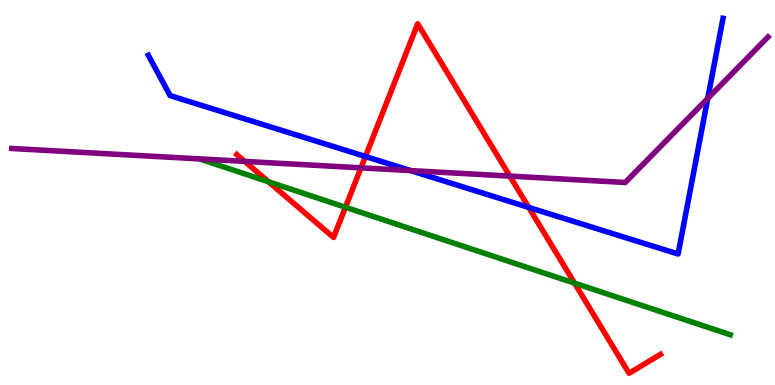[{'lines': ['blue', 'red'], 'intersections': [{'x': 4.72, 'y': 5.94}, {'x': 6.82, 'y': 4.61}]}, {'lines': ['green', 'red'], 'intersections': [{'x': 3.46, 'y': 5.28}, {'x': 4.46, 'y': 4.62}, {'x': 7.41, 'y': 2.65}]}, {'lines': ['purple', 'red'], 'intersections': [{'x': 3.16, 'y': 5.81}, {'x': 4.66, 'y': 5.64}, {'x': 6.58, 'y': 5.43}]}, {'lines': ['blue', 'green'], 'intersections': []}, {'lines': ['blue', 'purple'], 'intersections': [{'x': 5.3, 'y': 5.57}, {'x': 9.13, 'y': 7.44}]}, {'lines': ['green', 'purple'], 'intersections': []}]